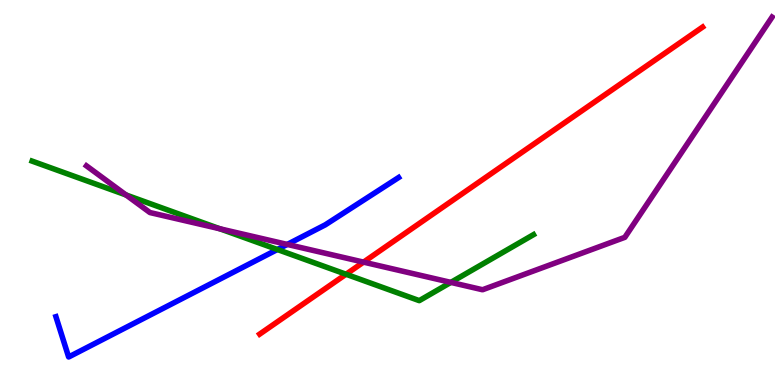[{'lines': ['blue', 'red'], 'intersections': []}, {'lines': ['green', 'red'], 'intersections': [{'x': 4.47, 'y': 2.88}]}, {'lines': ['purple', 'red'], 'intersections': [{'x': 4.69, 'y': 3.19}]}, {'lines': ['blue', 'green'], 'intersections': [{'x': 3.58, 'y': 3.52}]}, {'lines': ['blue', 'purple'], 'intersections': [{'x': 3.71, 'y': 3.65}]}, {'lines': ['green', 'purple'], 'intersections': [{'x': 1.63, 'y': 4.94}, {'x': 2.84, 'y': 4.06}, {'x': 5.82, 'y': 2.67}]}]